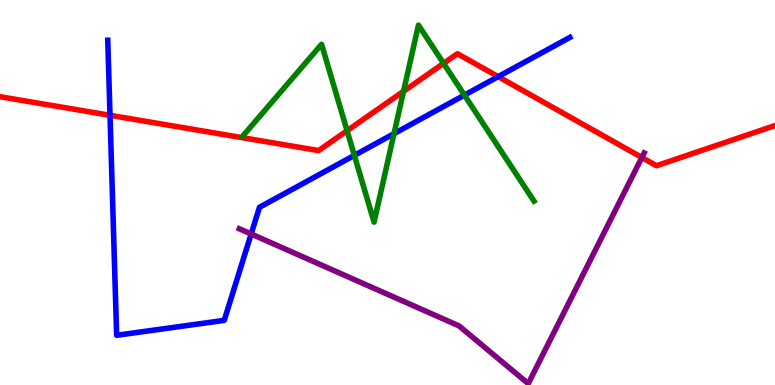[{'lines': ['blue', 'red'], 'intersections': [{'x': 1.42, 'y': 7.01}, {'x': 6.43, 'y': 8.01}]}, {'lines': ['green', 'red'], 'intersections': [{'x': 4.48, 'y': 6.61}, {'x': 5.21, 'y': 7.63}, {'x': 5.72, 'y': 8.35}]}, {'lines': ['purple', 'red'], 'intersections': [{'x': 8.28, 'y': 5.91}]}, {'lines': ['blue', 'green'], 'intersections': [{'x': 4.57, 'y': 5.96}, {'x': 5.08, 'y': 6.53}, {'x': 5.99, 'y': 7.53}]}, {'lines': ['blue', 'purple'], 'intersections': [{'x': 3.24, 'y': 3.92}]}, {'lines': ['green', 'purple'], 'intersections': []}]